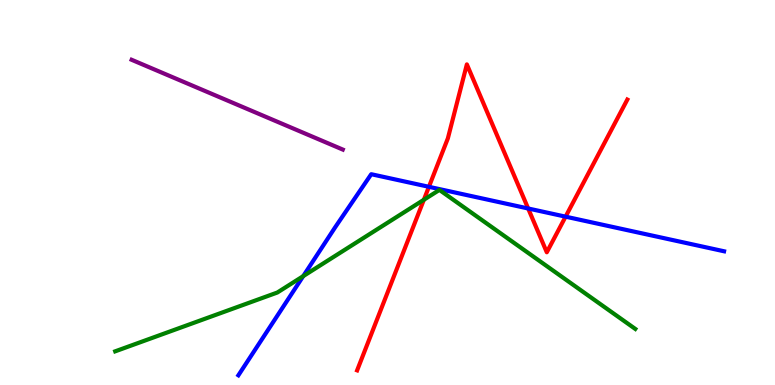[{'lines': ['blue', 'red'], 'intersections': [{'x': 5.53, 'y': 5.15}, {'x': 6.82, 'y': 4.58}, {'x': 7.3, 'y': 4.37}]}, {'lines': ['green', 'red'], 'intersections': [{'x': 5.47, 'y': 4.81}]}, {'lines': ['purple', 'red'], 'intersections': []}, {'lines': ['blue', 'green'], 'intersections': [{'x': 3.91, 'y': 2.83}]}, {'lines': ['blue', 'purple'], 'intersections': []}, {'lines': ['green', 'purple'], 'intersections': []}]